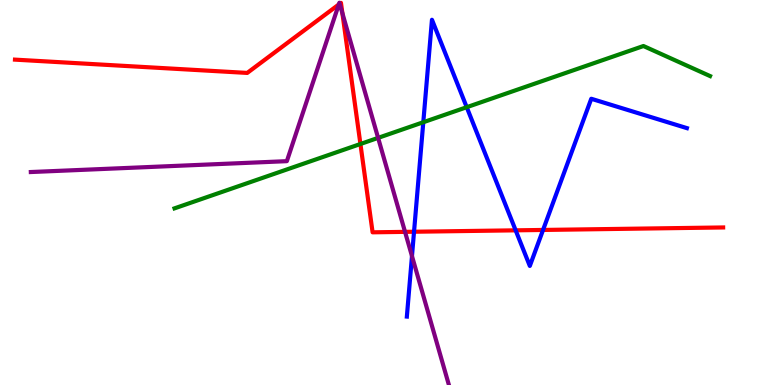[{'lines': ['blue', 'red'], 'intersections': [{'x': 5.34, 'y': 3.98}, {'x': 6.65, 'y': 4.02}, {'x': 7.01, 'y': 4.03}]}, {'lines': ['green', 'red'], 'intersections': [{'x': 4.65, 'y': 6.26}]}, {'lines': ['purple', 'red'], 'intersections': [{'x': 4.37, 'y': 9.88}, {'x': 4.38, 'y': 9.9}, {'x': 4.42, 'y': 9.66}, {'x': 5.23, 'y': 3.98}]}, {'lines': ['blue', 'green'], 'intersections': [{'x': 5.46, 'y': 6.83}, {'x': 6.02, 'y': 7.22}]}, {'lines': ['blue', 'purple'], 'intersections': [{'x': 5.32, 'y': 3.35}]}, {'lines': ['green', 'purple'], 'intersections': [{'x': 4.88, 'y': 6.42}]}]